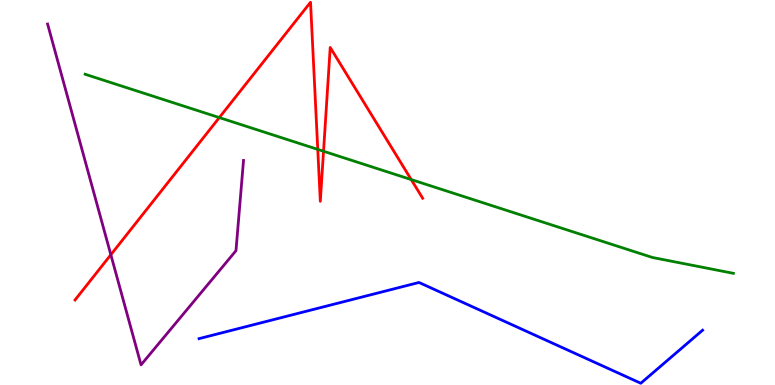[{'lines': ['blue', 'red'], 'intersections': []}, {'lines': ['green', 'red'], 'intersections': [{'x': 2.83, 'y': 6.95}, {'x': 4.1, 'y': 6.12}, {'x': 4.17, 'y': 6.07}, {'x': 5.31, 'y': 5.34}]}, {'lines': ['purple', 'red'], 'intersections': [{'x': 1.43, 'y': 3.38}]}, {'lines': ['blue', 'green'], 'intersections': []}, {'lines': ['blue', 'purple'], 'intersections': []}, {'lines': ['green', 'purple'], 'intersections': []}]